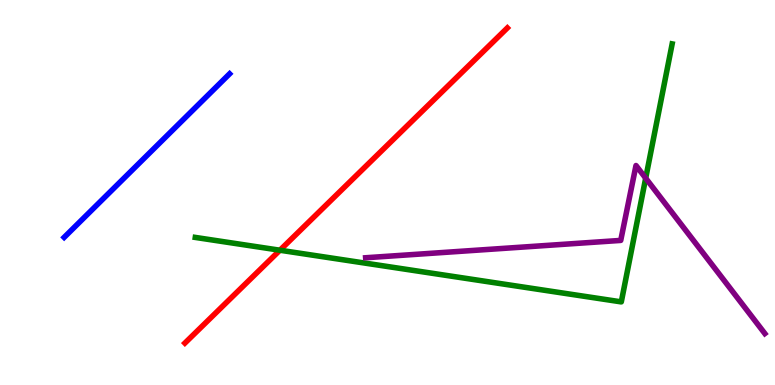[{'lines': ['blue', 'red'], 'intersections': []}, {'lines': ['green', 'red'], 'intersections': [{'x': 3.61, 'y': 3.5}]}, {'lines': ['purple', 'red'], 'intersections': []}, {'lines': ['blue', 'green'], 'intersections': []}, {'lines': ['blue', 'purple'], 'intersections': []}, {'lines': ['green', 'purple'], 'intersections': [{'x': 8.33, 'y': 5.37}]}]